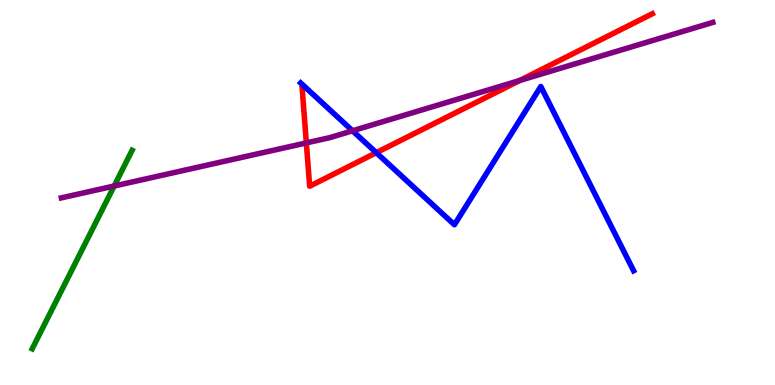[{'lines': ['blue', 'red'], 'intersections': [{'x': 4.86, 'y': 6.03}]}, {'lines': ['green', 'red'], 'intersections': []}, {'lines': ['purple', 'red'], 'intersections': [{'x': 3.95, 'y': 6.29}, {'x': 6.71, 'y': 7.91}]}, {'lines': ['blue', 'green'], 'intersections': []}, {'lines': ['blue', 'purple'], 'intersections': [{'x': 4.55, 'y': 6.6}]}, {'lines': ['green', 'purple'], 'intersections': [{'x': 1.47, 'y': 5.17}]}]